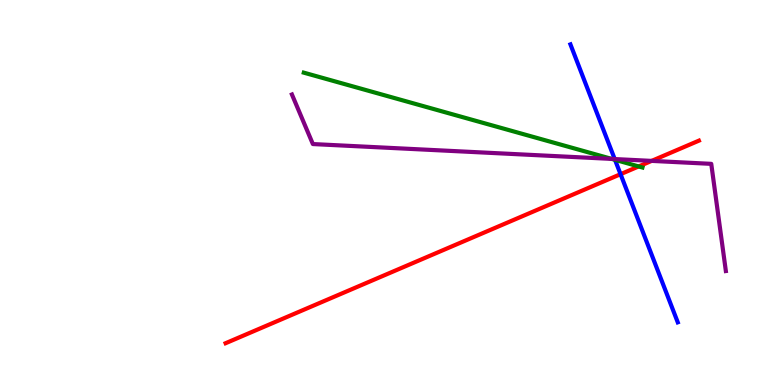[{'lines': ['blue', 'red'], 'intersections': [{'x': 8.01, 'y': 5.48}]}, {'lines': ['green', 'red'], 'intersections': [{'x': 8.24, 'y': 5.68}]}, {'lines': ['purple', 'red'], 'intersections': [{'x': 8.41, 'y': 5.82}]}, {'lines': ['blue', 'green'], 'intersections': [{'x': 7.94, 'y': 5.85}]}, {'lines': ['blue', 'purple'], 'intersections': [{'x': 7.93, 'y': 5.87}]}, {'lines': ['green', 'purple'], 'intersections': [{'x': 7.89, 'y': 5.87}]}]